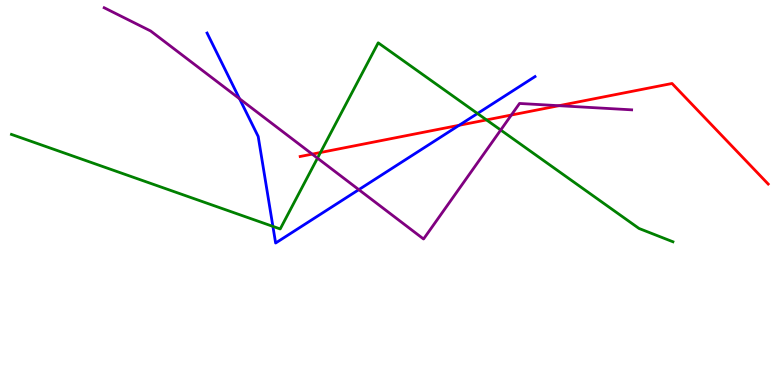[{'lines': ['blue', 'red'], 'intersections': [{'x': 5.92, 'y': 6.75}]}, {'lines': ['green', 'red'], 'intersections': [{'x': 4.14, 'y': 6.04}, {'x': 6.28, 'y': 6.89}]}, {'lines': ['purple', 'red'], 'intersections': [{'x': 4.03, 'y': 6.0}, {'x': 6.6, 'y': 7.01}, {'x': 7.21, 'y': 7.25}]}, {'lines': ['blue', 'green'], 'intersections': [{'x': 3.52, 'y': 4.12}, {'x': 6.16, 'y': 7.05}]}, {'lines': ['blue', 'purple'], 'intersections': [{'x': 3.09, 'y': 7.44}, {'x': 4.63, 'y': 5.07}]}, {'lines': ['green', 'purple'], 'intersections': [{'x': 4.1, 'y': 5.89}, {'x': 6.46, 'y': 6.62}]}]